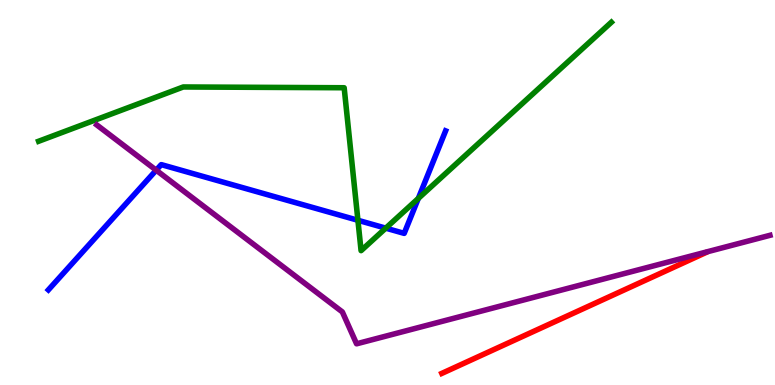[{'lines': ['blue', 'red'], 'intersections': []}, {'lines': ['green', 'red'], 'intersections': []}, {'lines': ['purple', 'red'], 'intersections': []}, {'lines': ['blue', 'green'], 'intersections': [{'x': 4.62, 'y': 4.28}, {'x': 4.98, 'y': 4.07}, {'x': 5.4, 'y': 4.85}]}, {'lines': ['blue', 'purple'], 'intersections': [{'x': 2.02, 'y': 5.58}]}, {'lines': ['green', 'purple'], 'intersections': []}]